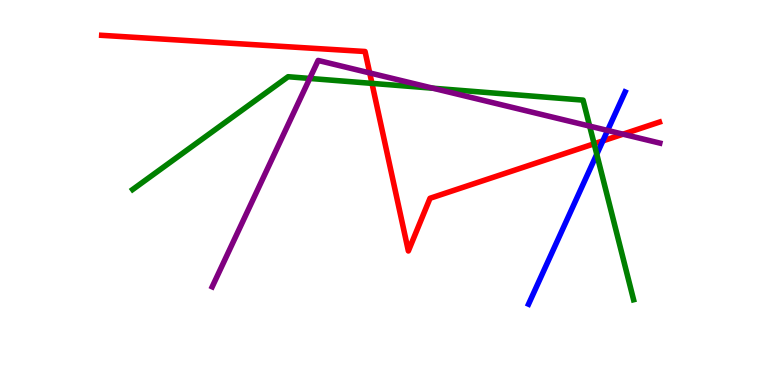[{'lines': ['blue', 'red'], 'intersections': [{'x': 7.78, 'y': 6.34}]}, {'lines': ['green', 'red'], 'intersections': [{'x': 4.8, 'y': 7.83}, {'x': 7.67, 'y': 6.27}]}, {'lines': ['purple', 'red'], 'intersections': [{'x': 4.77, 'y': 8.11}, {'x': 8.04, 'y': 6.51}]}, {'lines': ['blue', 'green'], 'intersections': [{'x': 7.7, 'y': 5.99}]}, {'lines': ['blue', 'purple'], 'intersections': [{'x': 7.84, 'y': 6.61}]}, {'lines': ['green', 'purple'], 'intersections': [{'x': 4.0, 'y': 7.96}, {'x': 5.59, 'y': 7.71}, {'x': 7.61, 'y': 6.72}]}]